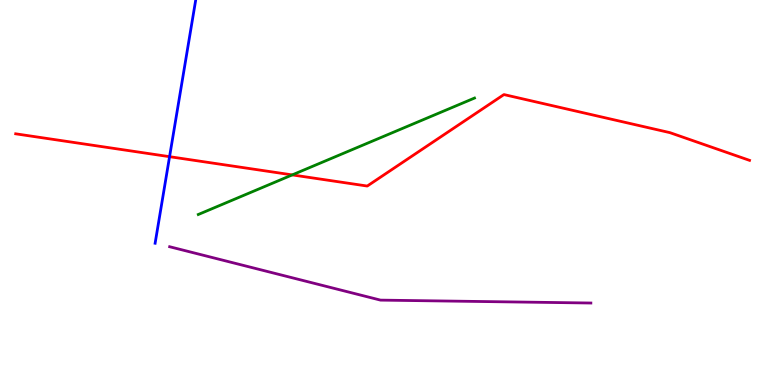[{'lines': ['blue', 'red'], 'intersections': [{'x': 2.19, 'y': 5.93}]}, {'lines': ['green', 'red'], 'intersections': [{'x': 3.77, 'y': 5.46}]}, {'lines': ['purple', 'red'], 'intersections': []}, {'lines': ['blue', 'green'], 'intersections': []}, {'lines': ['blue', 'purple'], 'intersections': []}, {'lines': ['green', 'purple'], 'intersections': []}]